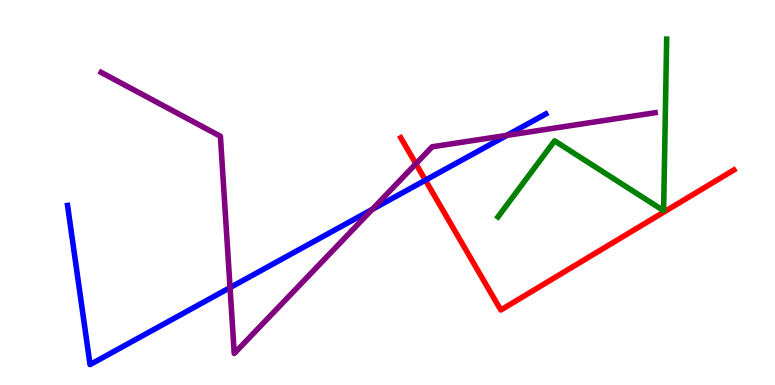[{'lines': ['blue', 'red'], 'intersections': [{'x': 5.49, 'y': 5.32}]}, {'lines': ['green', 'red'], 'intersections': []}, {'lines': ['purple', 'red'], 'intersections': [{'x': 5.37, 'y': 5.75}]}, {'lines': ['blue', 'green'], 'intersections': []}, {'lines': ['blue', 'purple'], 'intersections': [{'x': 2.97, 'y': 2.53}, {'x': 4.8, 'y': 4.56}, {'x': 6.54, 'y': 6.48}]}, {'lines': ['green', 'purple'], 'intersections': []}]